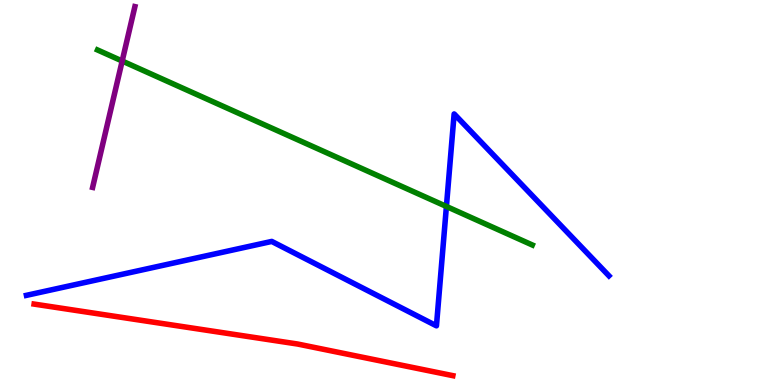[{'lines': ['blue', 'red'], 'intersections': []}, {'lines': ['green', 'red'], 'intersections': []}, {'lines': ['purple', 'red'], 'intersections': []}, {'lines': ['blue', 'green'], 'intersections': [{'x': 5.76, 'y': 4.64}]}, {'lines': ['blue', 'purple'], 'intersections': []}, {'lines': ['green', 'purple'], 'intersections': [{'x': 1.58, 'y': 8.42}]}]